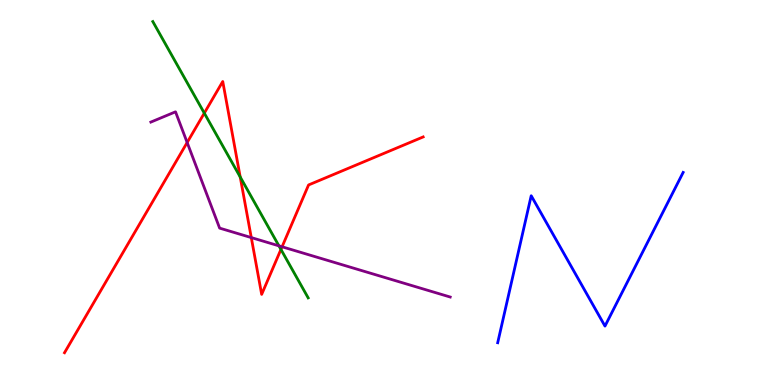[{'lines': ['blue', 'red'], 'intersections': []}, {'lines': ['green', 'red'], 'intersections': [{'x': 2.64, 'y': 7.06}, {'x': 3.1, 'y': 5.4}, {'x': 3.63, 'y': 3.52}]}, {'lines': ['purple', 'red'], 'intersections': [{'x': 2.41, 'y': 6.3}, {'x': 3.24, 'y': 3.83}, {'x': 3.64, 'y': 3.59}]}, {'lines': ['blue', 'green'], 'intersections': []}, {'lines': ['blue', 'purple'], 'intersections': []}, {'lines': ['green', 'purple'], 'intersections': [{'x': 3.6, 'y': 3.61}]}]